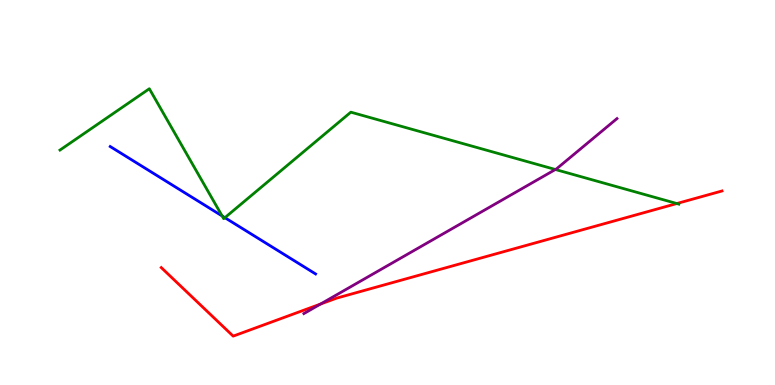[{'lines': ['blue', 'red'], 'intersections': []}, {'lines': ['green', 'red'], 'intersections': [{'x': 8.73, 'y': 4.71}]}, {'lines': ['purple', 'red'], 'intersections': [{'x': 4.14, 'y': 2.1}]}, {'lines': ['blue', 'green'], 'intersections': [{'x': 2.87, 'y': 4.39}, {'x': 2.9, 'y': 4.35}]}, {'lines': ['blue', 'purple'], 'intersections': []}, {'lines': ['green', 'purple'], 'intersections': [{'x': 7.17, 'y': 5.6}]}]